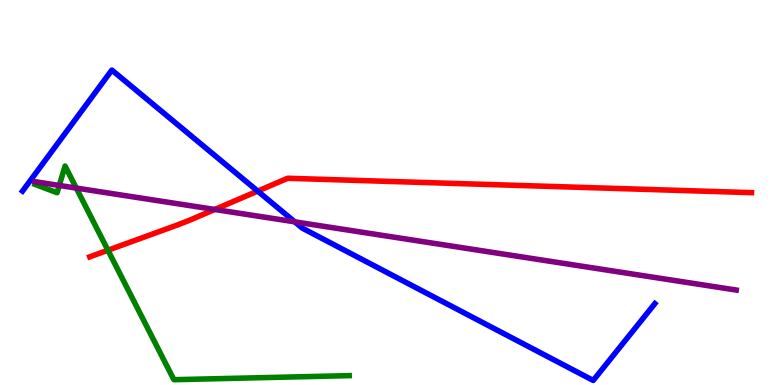[{'lines': ['blue', 'red'], 'intersections': [{'x': 3.33, 'y': 5.04}]}, {'lines': ['green', 'red'], 'intersections': [{'x': 1.39, 'y': 3.5}]}, {'lines': ['purple', 'red'], 'intersections': [{'x': 2.77, 'y': 4.56}]}, {'lines': ['blue', 'green'], 'intersections': []}, {'lines': ['blue', 'purple'], 'intersections': [{'x': 3.8, 'y': 4.24}]}, {'lines': ['green', 'purple'], 'intersections': [{'x': 0.765, 'y': 5.18}, {'x': 0.984, 'y': 5.11}]}]